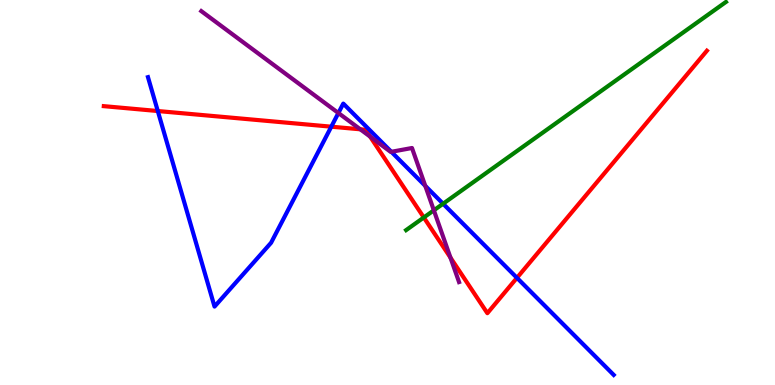[{'lines': ['blue', 'red'], 'intersections': [{'x': 2.04, 'y': 7.12}, {'x': 4.27, 'y': 6.71}, {'x': 6.67, 'y': 2.78}]}, {'lines': ['green', 'red'], 'intersections': [{'x': 5.47, 'y': 4.35}]}, {'lines': ['purple', 'red'], 'intersections': [{'x': 4.65, 'y': 6.64}, {'x': 4.78, 'y': 6.45}, {'x': 5.81, 'y': 3.31}]}, {'lines': ['blue', 'green'], 'intersections': [{'x': 5.72, 'y': 4.71}]}, {'lines': ['blue', 'purple'], 'intersections': [{'x': 4.37, 'y': 7.06}, {'x': 5.05, 'y': 6.06}, {'x': 5.49, 'y': 5.17}]}, {'lines': ['green', 'purple'], 'intersections': [{'x': 5.6, 'y': 4.54}]}]